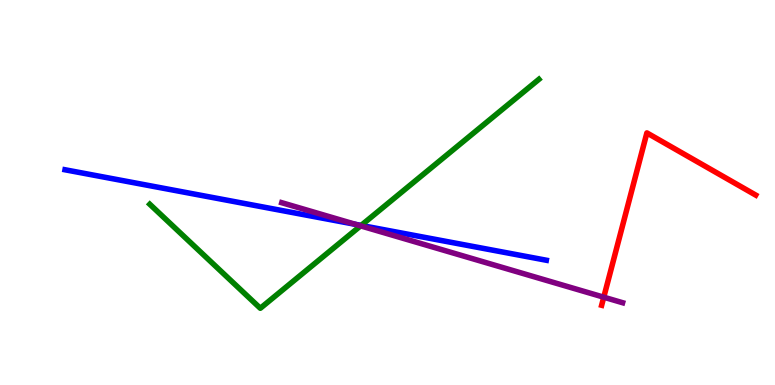[{'lines': ['blue', 'red'], 'intersections': []}, {'lines': ['green', 'red'], 'intersections': []}, {'lines': ['purple', 'red'], 'intersections': [{'x': 7.79, 'y': 2.28}]}, {'lines': ['blue', 'green'], 'intersections': [{'x': 4.66, 'y': 4.14}]}, {'lines': ['blue', 'purple'], 'intersections': [{'x': 4.59, 'y': 4.17}]}, {'lines': ['green', 'purple'], 'intersections': [{'x': 4.65, 'y': 4.13}]}]